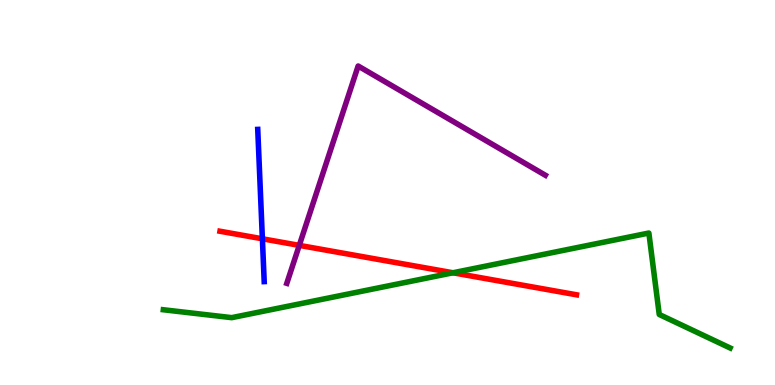[{'lines': ['blue', 'red'], 'intersections': [{'x': 3.39, 'y': 3.8}]}, {'lines': ['green', 'red'], 'intersections': [{'x': 5.84, 'y': 2.91}]}, {'lines': ['purple', 'red'], 'intersections': [{'x': 3.86, 'y': 3.63}]}, {'lines': ['blue', 'green'], 'intersections': []}, {'lines': ['blue', 'purple'], 'intersections': []}, {'lines': ['green', 'purple'], 'intersections': []}]